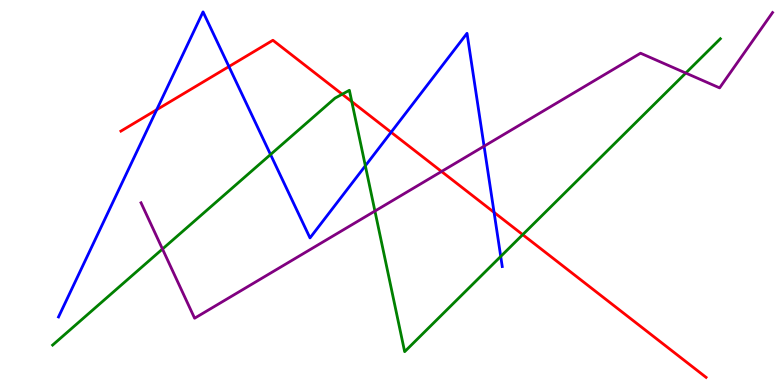[{'lines': ['blue', 'red'], 'intersections': [{'x': 2.02, 'y': 7.15}, {'x': 2.95, 'y': 8.27}, {'x': 5.05, 'y': 6.57}, {'x': 6.38, 'y': 4.48}]}, {'lines': ['green', 'red'], 'intersections': [{'x': 4.42, 'y': 7.55}, {'x': 4.54, 'y': 7.36}, {'x': 6.74, 'y': 3.91}]}, {'lines': ['purple', 'red'], 'intersections': [{'x': 5.7, 'y': 5.55}]}, {'lines': ['blue', 'green'], 'intersections': [{'x': 3.49, 'y': 5.99}, {'x': 4.71, 'y': 5.69}, {'x': 6.46, 'y': 3.34}]}, {'lines': ['blue', 'purple'], 'intersections': [{'x': 6.25, 'y': 6.2}]}, {'lines': ['green', 'purple'], 'intersections': [{'x': 2.1, 'y': 3.53}, {'x': 4.84, 'y': 4.52}, {'x': 8.85, 'y': 8.1}]}]